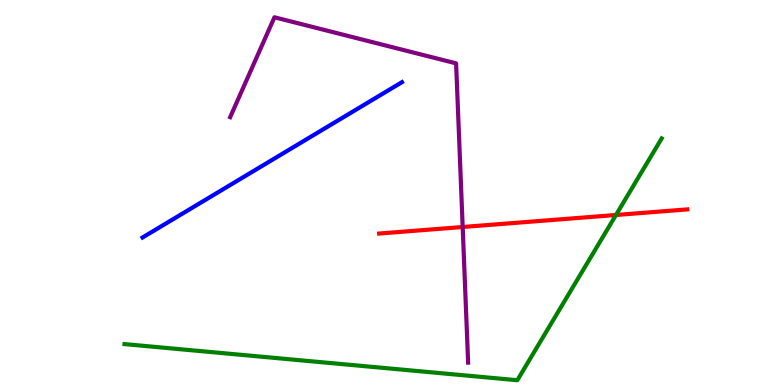[{'lines': ['blue', 'red'], 'intersections': []}, {'lines': ['green', 'red'], 'intersections': [{'x': 7.95, 'y': 4.42}]}, {'lines': ['purple', 'red'], 'intersections': [{'x': 5.97, 'y': 4.1}]}, {'lines': ['blue', 'green'], 'intersections': []}, {'lines': ['blue', 'purple'], 'intersections': []}, {'lines': ['green', 'purple'], 'intersections': []}]